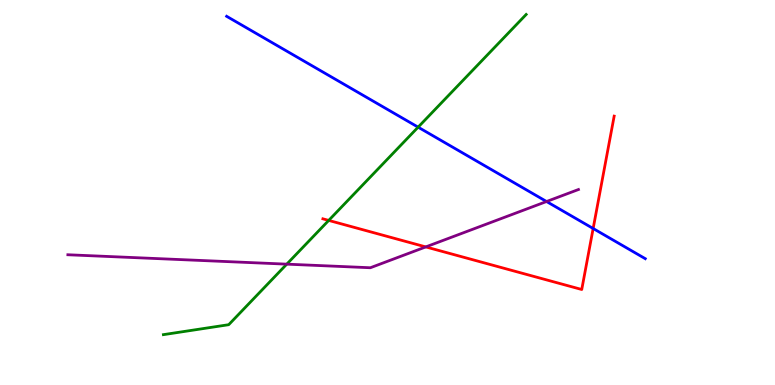[{'lines': ['blue', 'red'], 'intersections': [{'x': 7.65, 'y': 4.06}]}, {'lines': ['green', 'red'], 'intersections': [{'x': 4.24, 'y': 4.27}]}, {'lines': ['purple', 'red'], 'intersections': [{'x': 5.49, 'y': 3.59}]}, {'lines': ['blue', 'green'], 'intersections': [{'x': 5.4, 'y': 6.7}]}, {'lines': ['blue', 'purple'], 'intersections': [{'x': 7.05, 'y': 4.77}]}, {'lines': ['green', 'purple'], 'intersections': [{'x': 3.7, 'y': 3.14}]}]